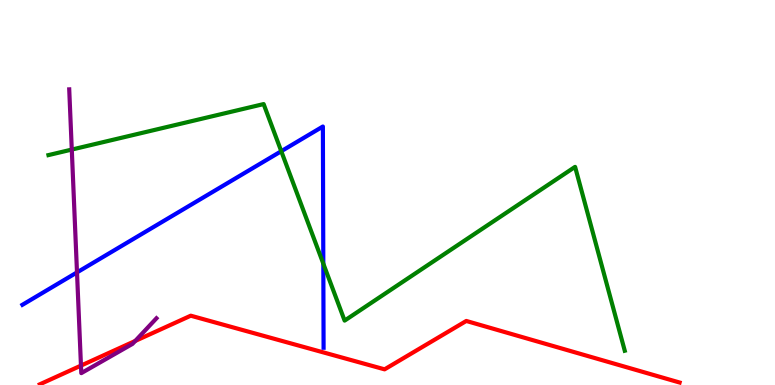[{'lines': ['blue', 'red'], 'intersections': []}, {'lines': ['green', 'red'], 'intersections': []}, {'lines': ['purple', 'red'], 'intersections': [{'x': 1.04, 'y': 0.504}, {'x': 1.74, 'y': 1.14}]}, {'lines': ['blue', 'green'], 'intersections': [{'x': 3.63, 'y': 6.07}, {'x': 4.17, 'y': 3.15}]}, {'lines': ['blue', 'purple'], 'intersections': [{'x': 0.994, 'y': 2.92}]}, {'lines': ['green', 'purple'], 'intersections': [{'x': 0.926, 'y': 6.12}]}]